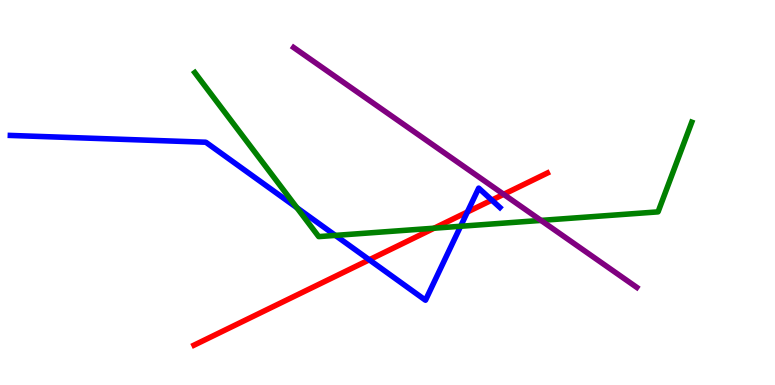[{'lines': ['blue', 'red'], 'intersections': [{'x': 4.76, 'y': 3.25}, {'x': 6.03, 'y': 4.49}, {'x': 6.35, 'y': 4.8}]}, {'lines': ['green', 'red'], 'intersections': [{'x': 5.6, 'y': 4.07}]}, {'lines': ['purple', 'red'], 'intersections': [{'x': 6.5, 'y': 4.95}]}, {'lines': ['blue', 'green'], 'intersections': [{'x': 3.83, 'y': 4.6}, {'x': 4.33, 'y': 3.89}, {'x': 5.94, 'y': 4.12}]}, {'lines': ['blue', 'purple'], 'intersections': []}, {'lines': ['green', 'purple'], 'intersections': [{'x': 6.98, 'y': 4.28}]}]